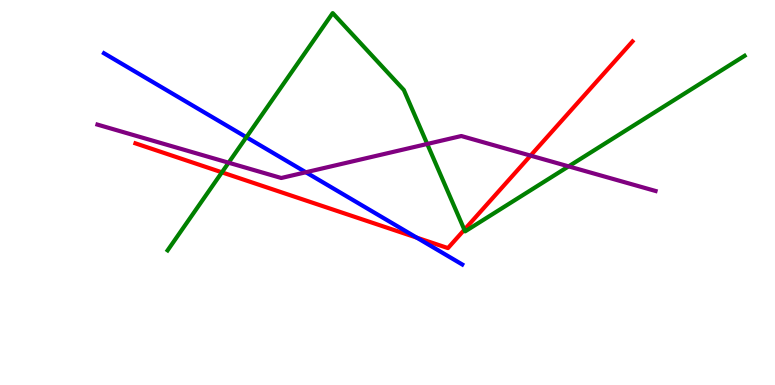[{'lines': ['blue', 'red'], 'intersections': [{'x': 5.38, 'y': 3.83}]}, {'lines': ['green', 'red'], 'intersections': [{'x': 2.86, 'y': 5.52}, {'x': 5.99, 'y': 4.03}]}, {'lines': ['purple', 'red'], 'intersections': [{'x': 6.85, 'y': 5.96}]}, {'lines': ['blue', 'green'], 'intersections': [{'x': 3.18, 'y': 6.44}]}, {'lines': ['blue', 'purple'], 'intersections': [{'x': 3.95, 'y': 5.53}]}, {'lines': ['green', 'purple'], 'intersections': [{'x': 2.95, 'y': 5.77}, {'x': 5.51, 'y': 6.26}, {'x': 7.34, 'y': 5.68}]}]